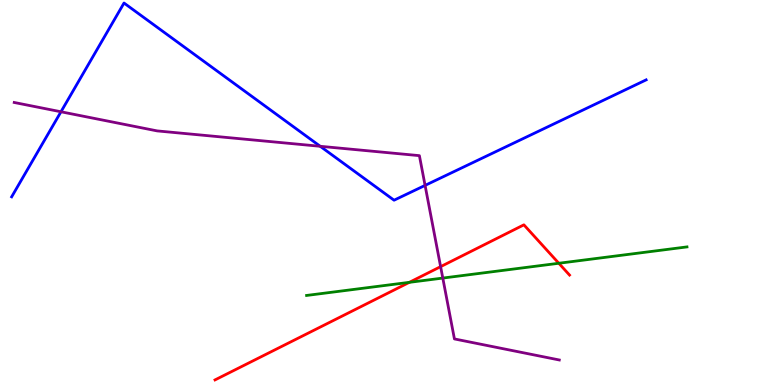[{'lines': ['blue', 'red'], 'intersections': []}, {'lines': ['green', 'red'], 'intersections': [{'x': 5.28, 'y': 2.67}, {'x': 7.21, 'y': 3.16}]}, {'lines': ['purple', 'red'], 'intersections': [{'x': 5.69, 'y': 3.07}]}, {'lines': ['blue', 'green'], 'intersections': []}, {'lines': ['blue', 'purple'], 'intersections': [{'x': 0.787, 'y': 7.1}, {'x': 4.13, 'y': 6.2}, {'x': 5.48, 'y': 5.18}]}, {'lines': ['green', 'purple'], 'intersections': [{'x': 5.71, 'y': 2.78}]}]